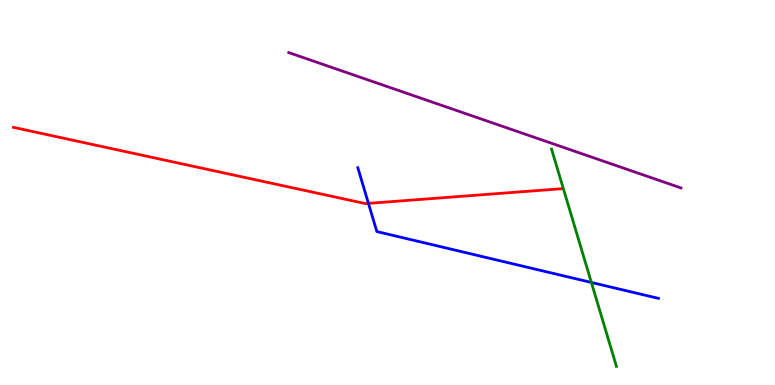[{'lines': ['blue', 'red'], 'intersections': [{'x': 4.75, 'y': 4.72}]}, {'lines': ['green', 'red'], 'intersections': []}, {'lines': ['purple', 'red'], 'intersections': []}, {'lines': ['blue', 'green'], 'intersections': [{'x': 7.63, 'y': 2.66}]}, {'lines': ['blue', 'purple'], 'intersections': []}, {'lines': ['green', 'purple'], 'intersections': []}]